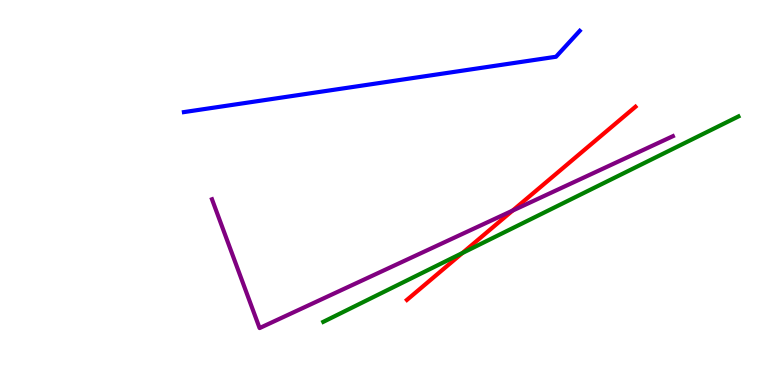[{'lines': ['blue', 'red'], 'intersections': []}, {'lines': ['green', 'red'], 'intersections': [{'x': 5.97, 'y': 3.43}]}, {'lines': ['purple', 'red'], 'intersections': [{'x': 6.61, 'y': 4.53}]}, {'lines': ['blue', 'green'], 'intersections': []}, {'lines': ['blue', 'purple'], 'intersections': []}, {'lines': ['green', 'purple'], 'intersections': []}]